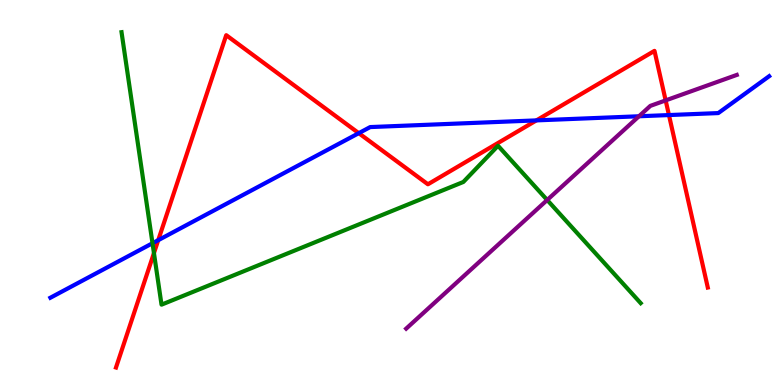[{'lines': ['blue', 'red'], 'intersections': [{'x': 2.04, 'y': 3.76}, {'x': 4.63, 'y': 6.54}, {'x': 6.92, 'y': 6.87}, {'x': 8.63, 'y': 7.01}]}, {'lines': ['green', 'red'], 'intersections': [{'x': 1.99, 'y': 3.43}]}, {'lines': ['purple', 'red'], 'intersections': [{'x': 8.59, 'y': 7.39}]}, {'lines': ['blue', 'green'], 'intersections': [{'x': 1.97, 'y': 3.68}]}, {'lines': ['blue', 'purple'], 'intersections': [{'x': 8.24, 'y': 6.98}]}, {'lines': ['green', 'purple'], 'intersections': [{'x': 7.06, 'y': 4.81}]}]